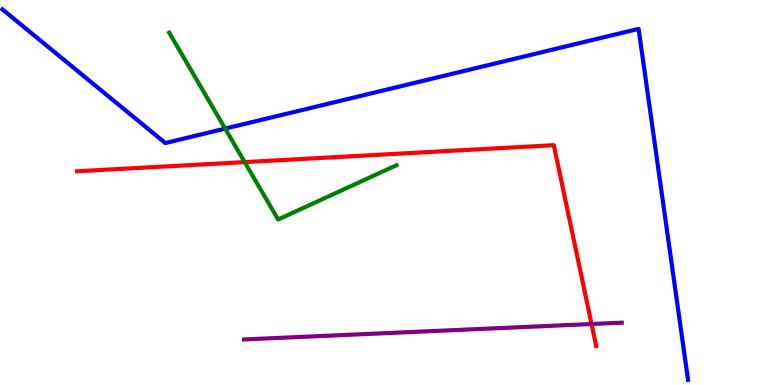[{'lines': ['blue', 'red'], 'intersections': []}, {'lines': ['green', 'red'], 'intersections': [{'x': 3.16, 'y': 5.79}]}, {'lines': ['purple', 'red'], 'intersections': [{'x': 7.63, 'y': 1.58}]}, {'lines': ['blue', 'green'], 'intersections': [{'x': 2.91, 'y': 6.66}]}, {'lines': ['blue', 'purple'], 'intersections': []}, {'lines': ['green', 'purple'], 'intersections': []}]